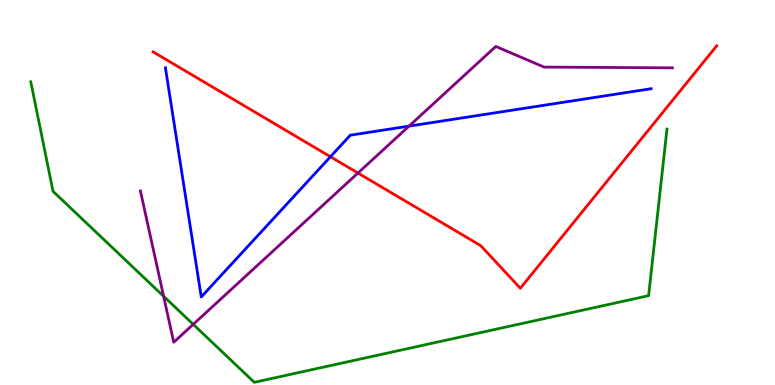[{'lines': ['blue', 'red'], 'intersections': [{'x': 4.26, 'y': 5.93}]}, {'lines': ['green', 'red'], 'intersections': []}, {'lines': ['purple', 'red'], 'intersections': [{'x': 4.62, 'y': 5.51}]}, {'lines': ['blue', 'green'], 'intersections': []}, {'lines': ['blue', 'purple'], 'intersections': [{'x': 5.28, 'y': 6.72}]}, {'lines': ['green', 'purple'], 'intersections': [{'x': 2.11, 'y': 2.3}, {'x': 2.49, 'y': 1.58}]}]